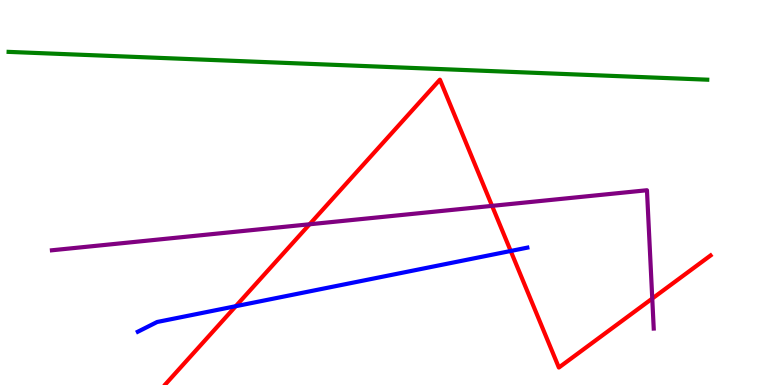[{'lines': ['blue', 'red'], 'intersections': [{'x': 3.04, 'y': 2.05}, {'x': 6.59, 'y': 3.48}]}, {'lines': ['green', 'red'], 'intersections': []}, {'lines': ['purple', 'red'], 'intersections': [{'x': 3.99, 'y': 4.17}, {'x': 6.35, 'y': 4.65}, {'x': 8.42, 'y': 2.25}]}, {'lines': ['blue', 'green'], 'intersections': []}, {'lines': ['blue', 'purple'], 'intersections': []}, {'lines': ['green', 'purple'], 'intersections': []}]